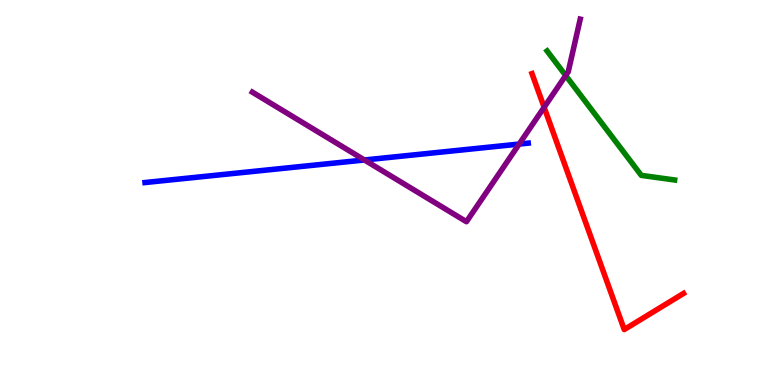[{'lines': ['blue', 'red'], 'intersections': []}, {'lines': ['green', 'red'], 'intersections': []}, {'lines': ['purple', 'red'], 'intersections': [{'x': 7.02, 'y': 7.21}]}, {'lines': ['blue', 'green'], 'intersections': []}, {'lines': ['blue', 'purple'], 'intersections': [{'x': 4.7, 'y': 5.84}, {'x': 6.7, 'y': 6.26}]}, {'lines': ['green', 'purple'], 'intersections': [{'x': 7.3, 'y': 8.04}]}]